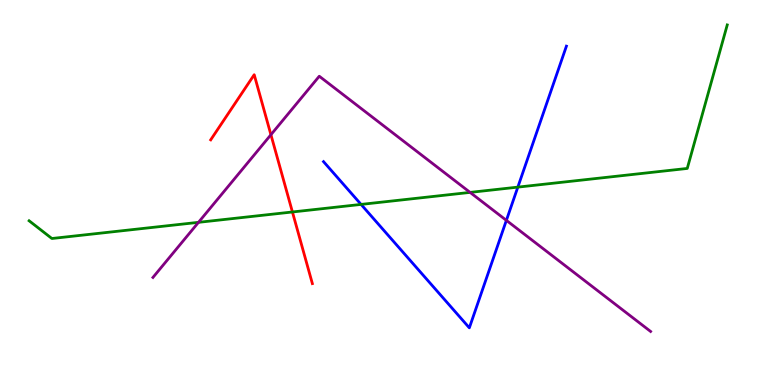[{'lines': ['blue', 'red'], 'intersections': []}, {'lines': ['green', 'red'], 'intersections': [{'x': 3.77, 'y': 4.49}]}, {'lines': ['purple', 'red'], 'intersections': [{'x': 3.5, 'y': 6.5}]}, {'lines': ['blue', 'green'], 'intersections': [{'x': 4.66, 'y': 4.69}, {'x': 6.68, 'y': 5.14}]}, {'lines': ['blue', 'purple'], 'intersections': [{'x': 6.53, 'y': 4.28}]}, {'lines': ['green', 'purple'], 'intersections': [{'x': 2.56, 'y': 4.23}, {'x': 6.07, 'y': 5.0}]}]